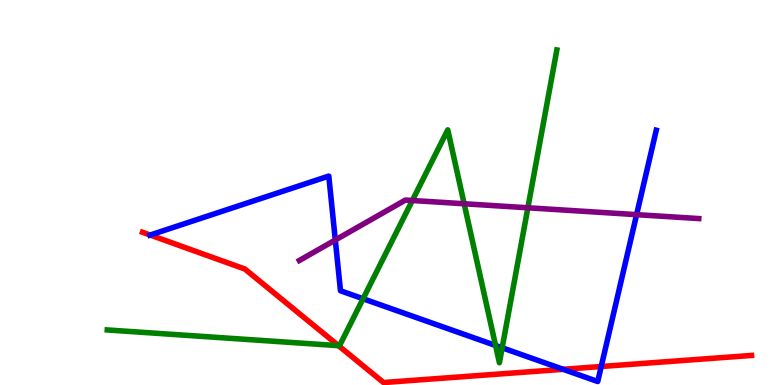[{'lines': ['blue', 'red'], 'intersections': [{'x': 1.94, 'y': 3.9}, {'x': 7.27, 'y': 0.408}, {'x': 7.76, 'y': 0.48}]}, {'lines': ['green', 'red'], 'intersections': [{'x': 4.37, 'y': 1.02}]}, {'lines': ['purple', 'red'], 'intersections': []}, {'lines': ['blue', 'green'], 'intersections': [{'x': 4.68, 'y': 2.24}, {'x': 6.39, 'y': 1.03}, {'x': 6.48, 'y': 0.966}]}, {'lines': ['blue', 'purple'], 'intersections': [{'x': 4.33, 'y': 3.77}, {'x': 8.21, 'y': 4.42}]}, {'lines': ['green', 'purple'], 'intersections': [{'x': 5.32, 'y': 4.79}, {'x': 5.99, 'y': 4.71}, {'x': 6.81, 'y': 4.6}]}]